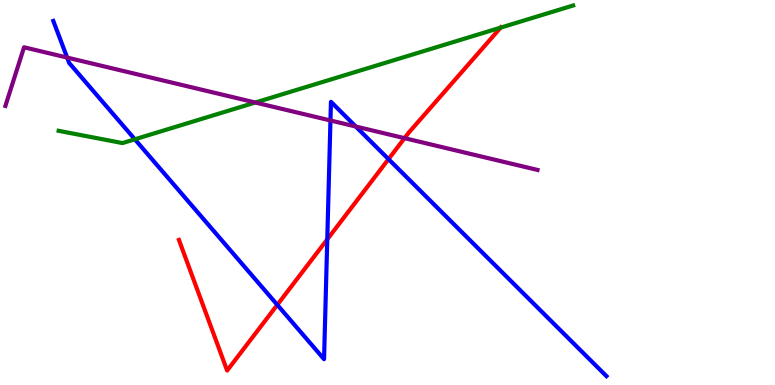[{'lines': ['blue', 'red'], 'intersections': [{'x': 3.58, 'y': 2.08}, {'x': 4.22, 'y': 3.78}, {'x': 5.01, 'y': 5.87}]}, {'lines': ['green', 'red'], 'intersections': [{'x': 6.46, 'y': 9.28}]}, {'lines': ['purple', 'red'], 'intersections': [{'x': 5.22, 'y': 6.41}]}, {'lines': ['blue', 'green'], 'intersections': [{'x': 1.74, 'y': 6.38}]}, {'lines': ['blue', 'purple'], 'intersections': [{'x': 0.867, 'y': 8.5}, {'x': 4.26, 'y': 6.87}, {'x': 4.59, 'y': 6.71}]}, {'lines': ['green', 'purple'], 'intersections': [{'x': 3.29, 'y': 7.34}]}]